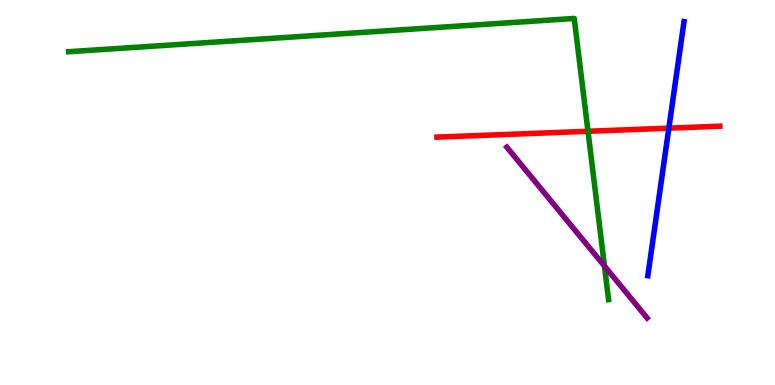[{'lines': ['blue', 'red'], 'intersections': [{'x': 8.63, 'y': 6.67}]}, {'lines': ['green', 'red'], 'intersections': [{'x': 7.59, 'y': 6.59}]}, {'lines': ['purple', 'red'], 'intersections': []}, {'lines': ['blue', 'green'], 'intersections': []}, {'lines': ['blue', 'purple'], 'intersections': []}, {'lines': ['green', 'purple'], 'intersections': [{'x': 7.8, 'y': 3.09}]}]